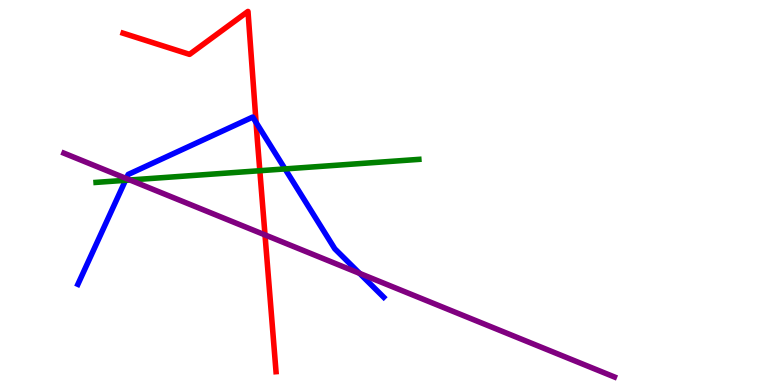[{'lines': ['blue', 'red'], 'intersections': [{'x': 3.3, 'y': 6.82}]}, {'lines': ['green', 'red'], 'intersections': [{'x': 3.35, 'y': 5.57}]}, {'lines': ['purple', 'red'], 'intersections': [{'x': 3.42, 'y': 3.9}]}, {'lines': ['blue', 'green'], 'intersections': [{'x': 1.62, 'y': 5.32}, {'x': 3.68, 'y': 5.61}]}, {'lines': ['blue', 'purple'], 'intersections': [{'x': 1.63, 'y': 5.36}, {'x': 4.64, 'y': 2.9}]}, {'lines': ['green', 'purple'], 'intersections': [{'x': 1.68, 'y': 5.33}]}]